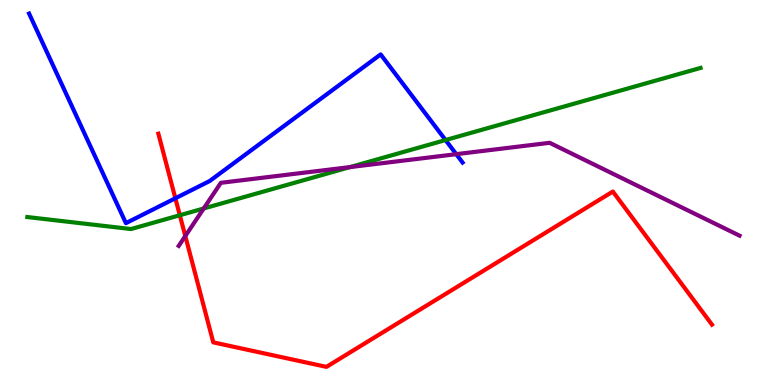[{'lines': ['blue', 'red'], 'intersections': [{'x': 2.26, 'y': 4.85}]}, {'lines': ['green', 'red'], 'intersections': [{'x': 2.32, 'y': 4.41}]}, {'lines': ['purple', 'red'], 'intersections': [{'x': 2.39, 'y': 3.87}]}, {'lines': ['blue', 'green'], 'intersections': [{'x': 5.75, 'y': 6.36}]}, {'lines': ['blue', 'purple'], 'intersections': [{'x': 5.89, 'y': 6.0}]}, {'lines': ['green', 'purple'], 'intersections': [{'x': 2.63, 'y': 4.59}, {'x': 4.52, 'y': 5.66}]}]